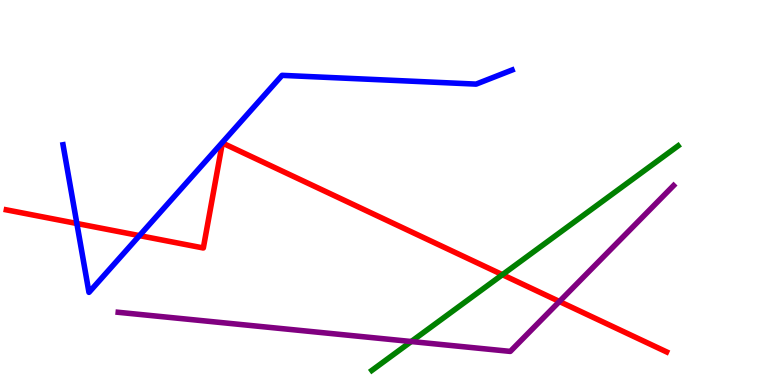[{'lines': ['blue', 'red'], 'intersections': [{'x': 0.992, 'y': 4.19}, {'x': 1.8, 'y': 3.88}]}, {'lines': ['green', 'red'], 'intersections': [{'x': 6.48, 'y': 2.87}]}, {'lines': ['purple', 'red'], 'intersections': [{'x': 7.22, 'y': 2.17}]}, {'lines': ['blue', 'green'], 'intersections': []}, {'lines': ['blue', 'purple'], 'intersections': []}, {'lines': ['green', 'purple'], 'intersections': [{'x': 5.31, 'y': 1.13}]}]